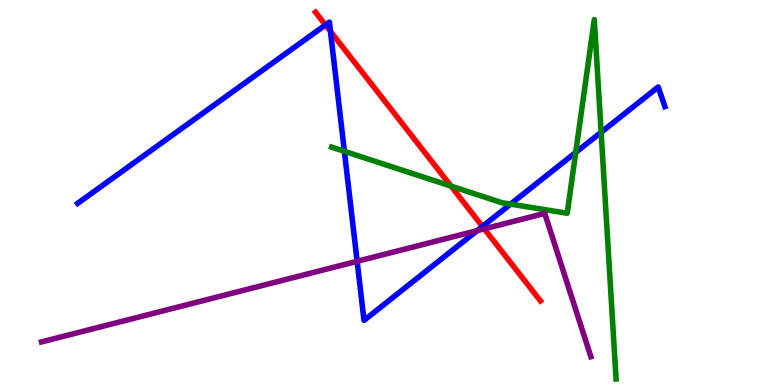[{'lines': ['blue', 'red'], 'intersections': [{'x': 4.2, 'y': 9.35}, {'x': 4.26, 'y': 9.18}, {'x': 6.22, 'y': 4.12}]}, {'lines': ['green', 'red'], 'intersections': [{'x': 5.82, 'y': 5.17}]}, {'lines': ['purple', 'red'], 'intersections': [{'x': 6.25, 'y': 4.06}]}, {'lines': ['blue', 'green'], 'intersections': [{'x': 4.44, 'y': 6.07}, {'x': 6.59, 'y': 4.7}, {'x': 7.43, 'y': 6.04}, {'x': 7.76, 'y': 6.56}]}, {'lines': ['blue', 'purple'], 'intersections': [{'x': 4.61, 'y': 3.21}, {'x': 6.16, 'y': 4.01}]}, {'lines': ['green', 'purple'], 'intersections': []}]